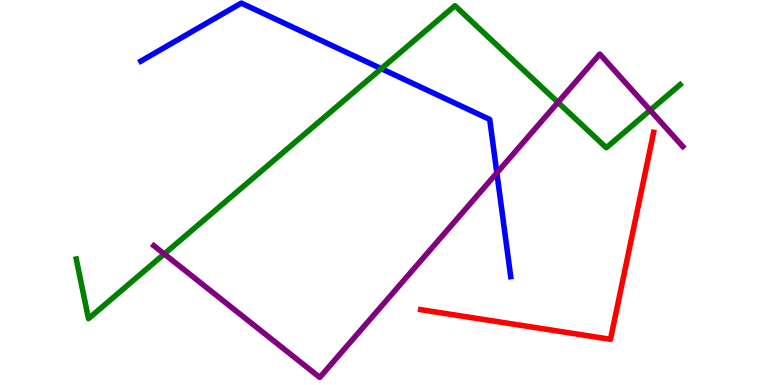[{'lines': ['blue', 'red'], 'intersections': []}, {'lines': ['green', 'red'], 'intersections': []}, {'lines': ['purple', 'red'], 'intersections': []}, {'lines': ['blue', 'green'], 'intersections': [{'x': 4.92, 'y': 8.22}]}, {'lines': ['blue', 'purple'], 'intersections': [{'x': 6.41, 'y': 5.51}]}, {'lines': ['green', 'purple'], 'intersections': [{'x': 2.12, 'y': 3.4}, {'x': 7.2, 'y': 7.34}, {'x': 8.39, 'y': 7.14}]}]